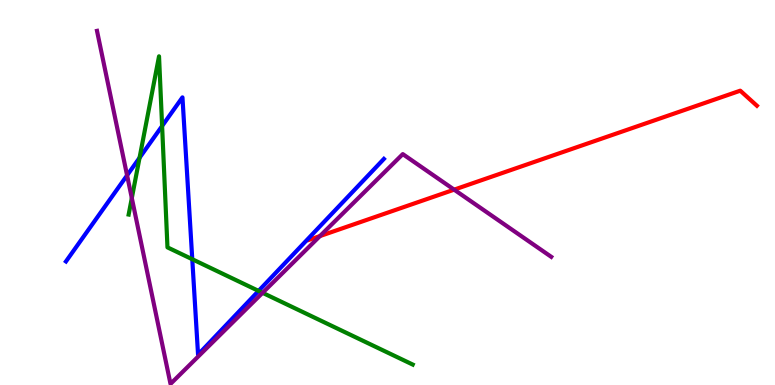[{'lines': ['blue', 'red'], 'intersections': []}, {'lines': ['green', 'red'], 'intersections': []}, {'lines': ['purple', 'red'], 'intersections': [{'x': 4.13, 'y': 3.87}, {'x': 5.86, 'y': 5.07}]}, {'lines': ['blue', 'green'], 'intersections': [{'x': 1.8, 'y': 5.9}, {'x': 2.09, 'y': 6.73}, {'x': 2.48, 'y': 3.27}, {'x': 3.34, 'y': 2.44}]}, {'lines': ['blue', 'purple'], 'intersections': [{'x': 1.64, 'y': 5.45}]}, {'lines': ['green', 'purple'], 'intersections': [{'x': 1.7, 'y': 4.86}, {'x': 3.39, 'y': 2.39}]}]